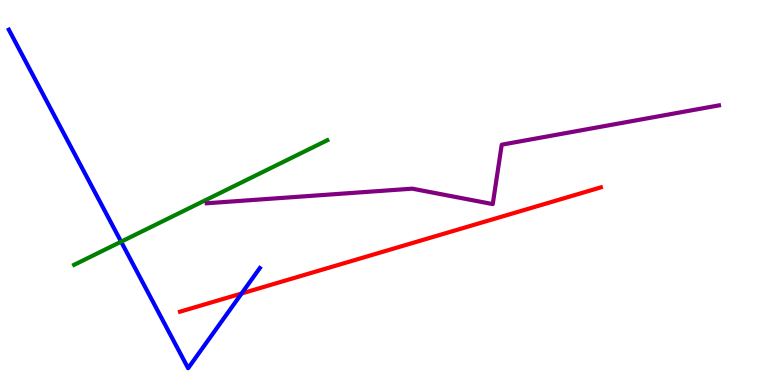[{'lines': ['blue', 'red'], 'intersections': [{'x': 3.12, 'y': 2.38}]}, {'lines': ['green', 'red'], 'intersections': []}, {'lines': ['purple', 'red'], 'intersections': []}, {'lines': ['blue', 'green'], 'intersections': [{'x': 1.56, 'y': 3.72}]}, {'lines': ['blue', 'purple'], 'intersections': []}, {'lines': ['green', 'purple'], 'intersections': []}]